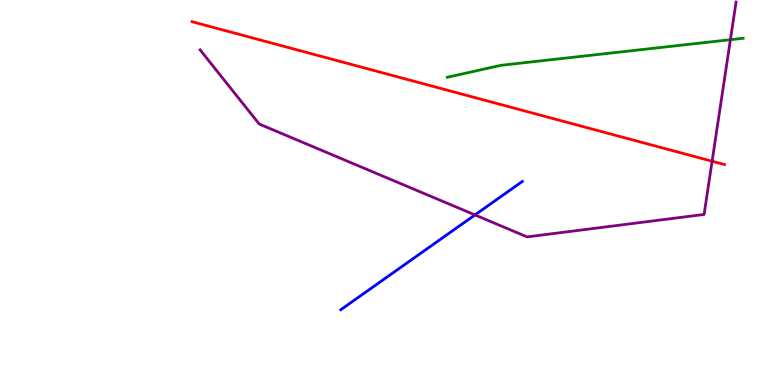[{'lines': ['blue', 'red'], 'intersections': []}, {'lines': ['green', 'red'], 'intersections': []}, {'lines': ['purple', 'red'], 'intersections': [{'x': 9.19, 'y': 5.81}]}, {'lines': ['blue', 'green'], 'intersections': []}, {'lines': ['blue', 'purple'], 'intersections': [{'x': 6.13, 'y': 4.42}]}, {'lines': ['green', 'purple'], 'intersections': [{'x': 9.42, 'y': 8.97}]}]